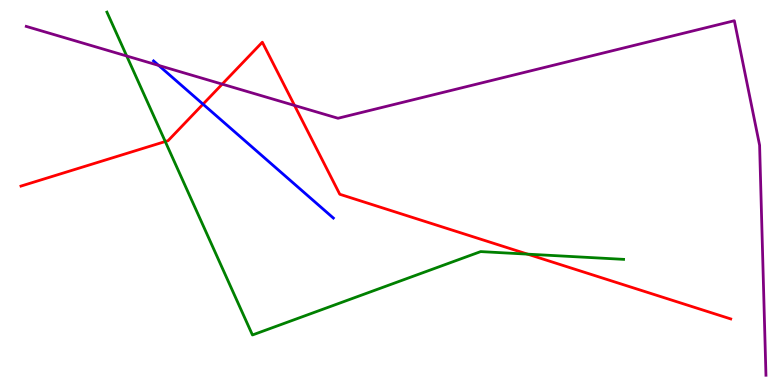[{'lines': ['blue', 'red'], 'intersections': [{'x': 2.62, 'y': 7.29}]}, {'lines': ['green', 'red'], 'intersections': [{'x': 2.13, 'y': 6.32}, {'x': 6.81, 'y': 3.4}]}, {'lines': ['purple', 'red'], 'intersections': [{'x': 2.87, 'y': 7.81}, {'x': 3.8, 'y': 7.26}]}, {'lines': ['blue', 'green'], 'intersections': []}, {'lines': ['blue', 'purple'], 'intersections': [{'x': 2.05, 'y': 8.3}]}, {'lines': ['green', 'purple'], 'intersections': [{'x': 1.64, 'y': 8.55}]}]